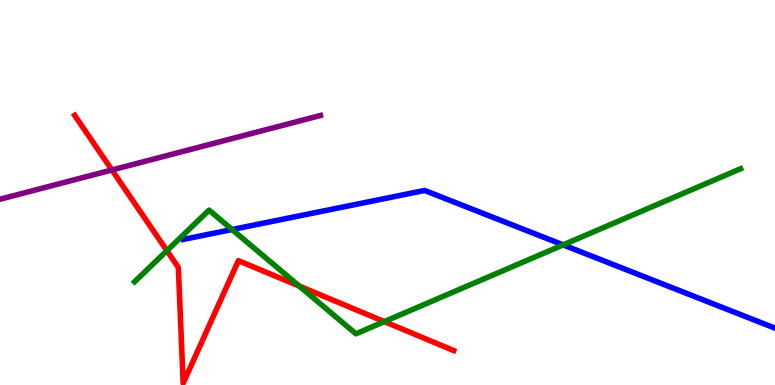[{'lines': ['blue', 'red'], 'intersections': []}, {'lines': ['green', 'red'], 'intersections': [{'x': 2.15, 'y': 3.49}, {'x': 3.86, 'y': 2.57}, {'x': 4.96, 'y': 1.65}]}, {'lines': ['purple', 'red'], 'intersections': [{'x': 1.44, 'y': 5.58}]}, {'lines': ['blue', 'green'], 'intersections': [{'x': 2.99, 'y': 4.04}, {'x': 7.27, 'y': 3.64}]}, {'lines': ['blue', 'purple'], 'intersections': []}, {'lines': ['green', 'purple'], 'intersections': []}]